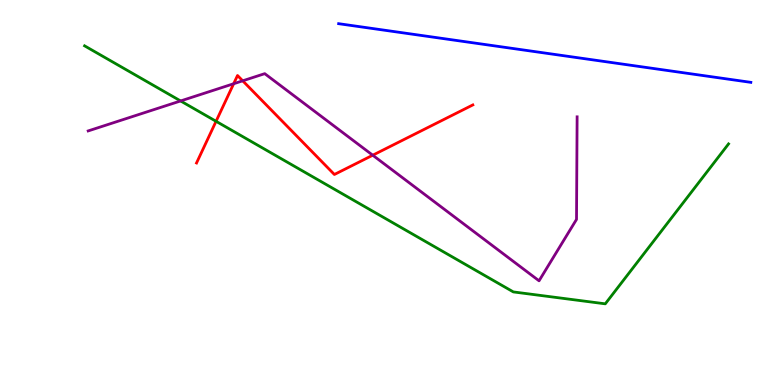[{'lines': ['blue', 'red'], 'intersections': []}, {'lines': ['green', 'red'], 'intersections': [{'x': 2.79, 'y': 6.85}]}, {'lines': ['purple', 'red'], 'intersections': [{'x': 3.02, 'y': 7.83}, {'x': 3.13, 'y': 7.9}, {'x': 4.81, 'y': 5.97}]}, {'lines': ['blue', 'green'], 'intersections': []}, {'lines': ['blue', 'purple'], 'intersections': []}, {'lines': ['green', 'purple'], 'intersections': [{'x': 2.33, 'y': 7.38}]}]